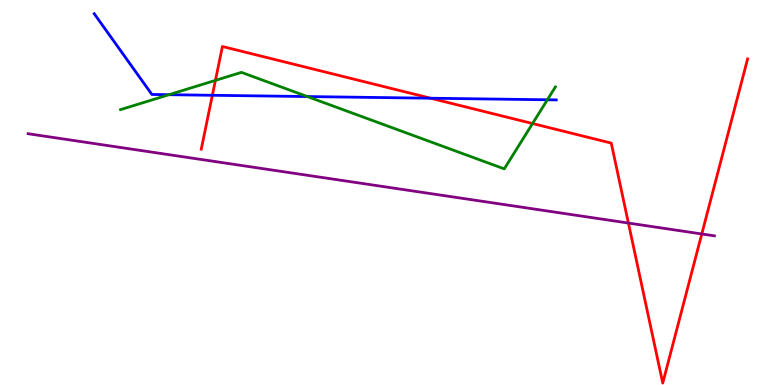[{'lines': ['blue', 'red'], 'intersections': [{'x': 2.74, 'y': 7.53}, {'x': 5.56, 'y': 7.45}]}, {'lines': ['green', 'red'], 'intersections': [{'x': 2.78, 'y': 7.91}, {'x': 6.87, 'y': 6.79}]}, {'lines': ['purple', 'red'], 'intersections': [{'x': 8.11, 'y': 4.21}, {'x': 9.06, 'y': 3.92}]}, {'lines': ['blue', 'green'], 'intersections': [{'x': 2.18, 'y': 7.54}, {'x': 3.97, 'y': 7.49}, {'x': 7.06, 'y': 7.41}]}, {'lines': ['blue', 'purple'], 'intersections': []}, {'lines': ['green', 'purple'], 'intersections': []}]